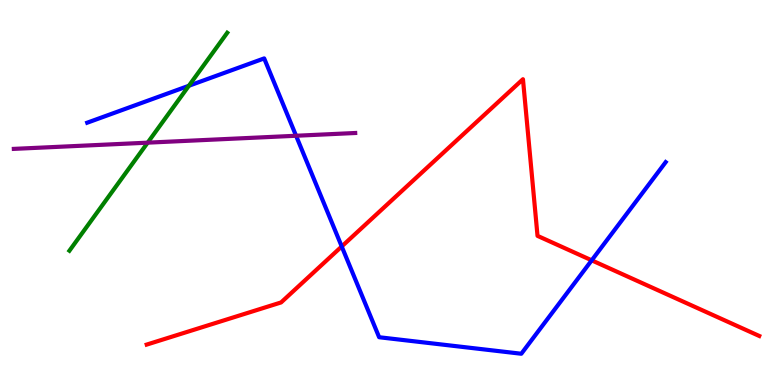[{'lines': ['blue', 'red'], 'intersections': [{'x': 4.41, 'y': 3.6}, {'x': 7.63, 'y': 3.24}]}, {'lines': ['green', 'red'], 'intersections': []}, {'lines': ['purple', 'red'], 'intersections': []}, {'lines': ['blue', 'green'], 'intersections': [{'x': 2.44, 'y': 7.77}]}, {'lines': ['blue', 'purple'], 'intersections': [{'x': 3.82, 'y': 6.47}]}, {'lines': ['green', 'purple'], 'intersections': [{'x': 1.91, 'y': 6.29}]}]